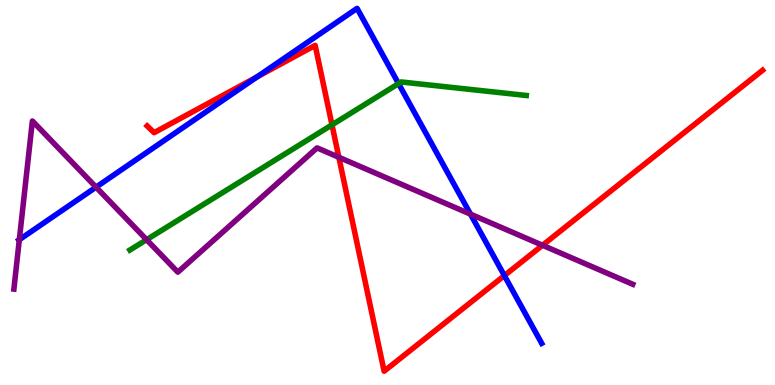[{'lines': ['blue', 'red'], 'intersections': [{'x': 3.32, 'y': 8.0}, {'x': 6.51, 'y': 2.84}]}, {'lines': ['green', 'red'], 'intersections': [{'x': 4.28, 'y': 6.76}]}, {'lines': ['purple', 'red'], 'intersections': [{'x': 4.37, 'y': 5.91}, {'x': 7.0, 'y': 3.63}]}, {'lines': ['blue', 'green'], 'intersections': [{'x': 5.14, 'y': 7.83}]}, {'lines': ['blue', 'purple'], 'intersections': [{'x': 0.249, 'y': 3.77}, {'x': 1.24, 'y': 5.14}, {'x': 6.07, 'y': 4.44}]}, {'lines': ['green', 'purple'], 'intersections': [{'x': 1.89, 'y': 3.77}]}]